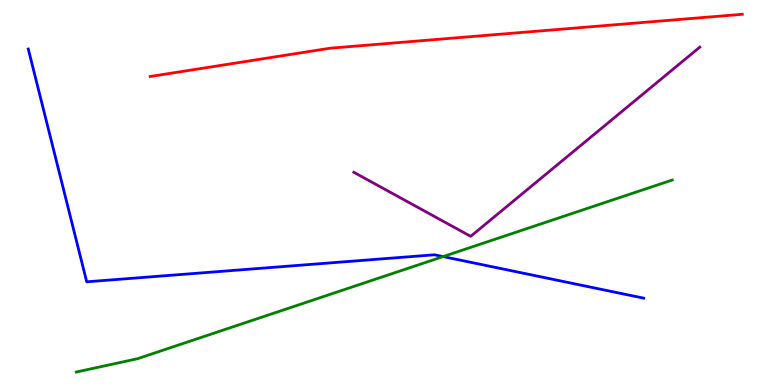[{'lines': ['blue', 'red'], 'intersections': []}, {'lines': ['green', 'red'], 'intersections': []}, {'lines': ['purple', 'red'], 'intersections': []}, {'lines': ['blue', 'green'], 'intersections': [{'x': 5.72, 'y': 3.34}]}, {'lines': ['blue', 'purple'], 'intersections': []}, {'lines': ['green', 'purple'], 'intersections': []}]